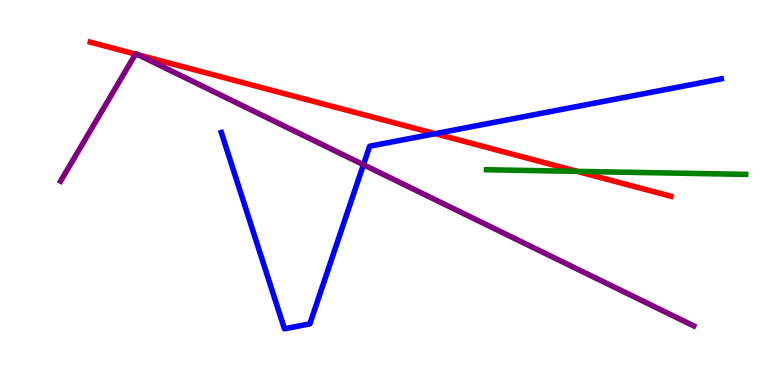[{'lines': ['blue', 'red'], 'intersections': [{'x': 5.61, 'y': 6.53}]}, {'lines': ['green', 'red'], 'intersections': [{'x': 7.45, 'y': 5.55}]}, {'lines': ['purple', 'red'], 'intersections': [{'x': 1.75, 'y': 8.59}, {'x': 1.79, 'y': 8.57}]}, {'lines': ['blue', 'green'], 'intersections': []}, {'lines': ['blue', 'purple'], 'intersections': [{'x': 4.69, 'y': 5.72}]}, {'lines': ['green', 'purple'], 'intersections': []}]